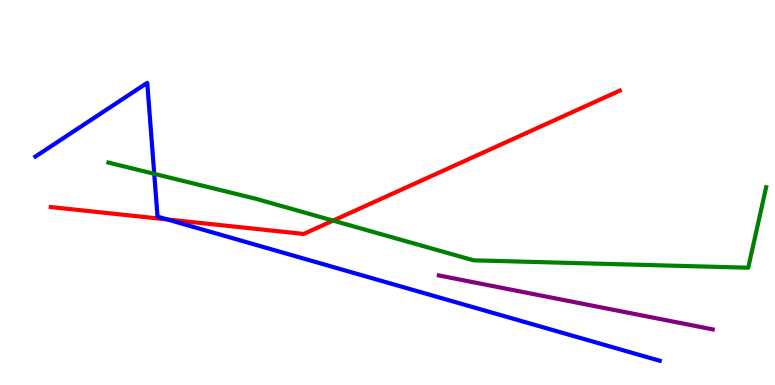[{'lines': ['blue', 'red'], 'intersections': [{'x': 2.16, 'y': 4.3}]}, {'lines': ['green', 'red'], 'intersections': [{'x': 4.3, 'y': 4.27}]}, {'lines': ['purple', 'red'], 'intersections': []}, {'lines': ['blue', 'green'], 'intersections': [{'x': 1.99, 'y': 5.48}]}, {'lines': ['blue', 'purple'], 'intersections': []}, {'lines': ['green', 'purple'], 'intersections': []}]